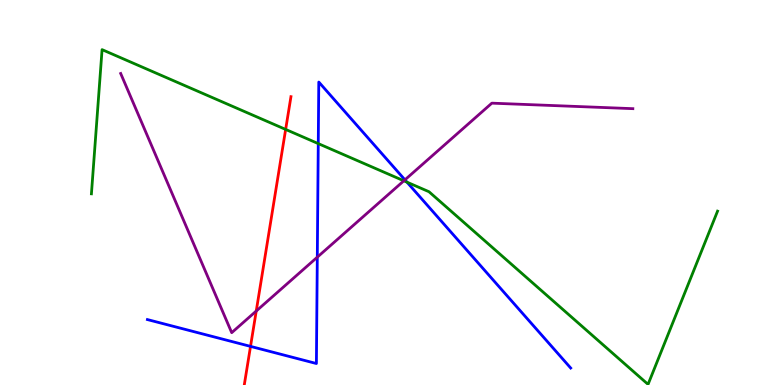[{'lines': ['blue', 'red'], 'intersections': [{'x': 3.23, 'y': 1.0}]}, {'lines': ['green', 'red'], 'intersections': [{'x': 3.69, 'y': 6.64}]}, {'lines': ['purple', 'red'], 'intersections': [{'x': 3.31, 'y': 1.92}]}, {'lines': ['blue', 'green'], 'intersections': [{'x': 4.11, 'y': 6.27}, {'x': 5.25, 'y': 5.27}]}, {'lines': ['blue', 'purple'], 'intersections': [{'x': 4.09, 'y': 3.32}, {'x': 5.23, 'y': 5.33}]}, {'lines': ['green', 'purple'], 'intersections': [{'x': 5.21, 'y': 5.3}]}]